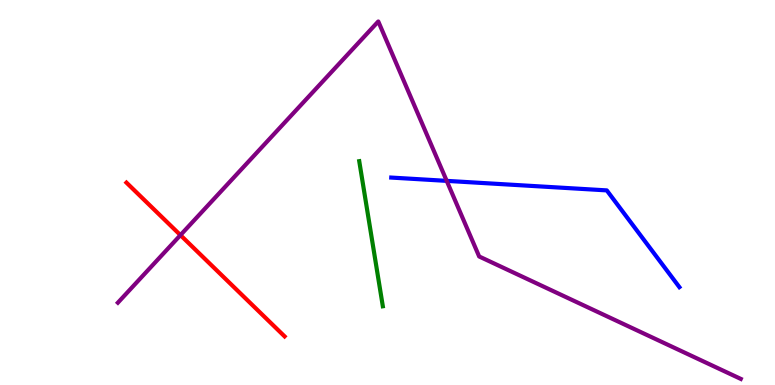[{'lines': ['blue', 'red'], 'intersections': []}, {'lines': ['green', 'red'], 'intersections': []}, {'lines': ['purple', 'red'], 'intersections': [{'x': 2.33, 'y': 3.89}]}, {'lines': ['blue', 'green'], 'intersections': []}, {'lines': ['blue', 'purple'], 'intersections': [{'x': 5.76, 'y': 5.3}]}, {'lines': ['green', 'purple'], 'intersections': []}]